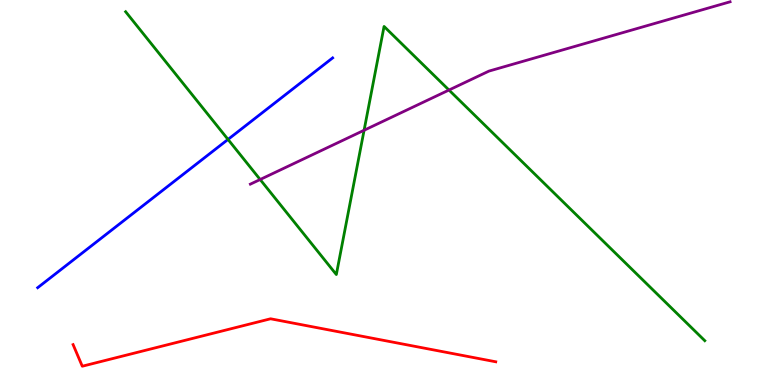[{'lines': ['blue', 'red'], 'intersections': []}, {'lines': ['green', 'red'], 'intersections': []}, {'lines': ['purple', 'red'], 'intersections': []}, {'lines': ['blue', 'green'], 'intersections': [{'x': 2.94, 'y': 6.38}]}, {'lines': ['blue', 'purple'], 'intersections': []}, {'lines': ['green', 'purple'], 'intersections': [{'x': 3.36, 'y': 5.34}, {'x': 4.7, 'y': 6.62}, {'x': 5.79, 'y': 7.66}]}]